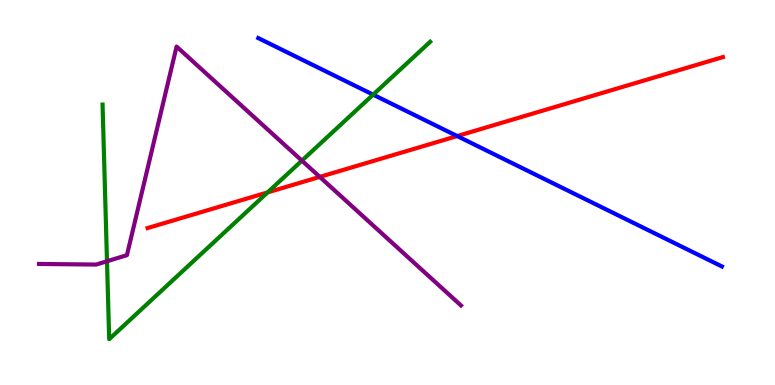[{'lines': ['blue', 'red'], 'intersections': [{'x': 5.9, 'y': 6.47}]}, {'lines': ['green', 'red'], 'intersections': [{'x': 3.45, 'y': 5.0}]}, {'lines': ['purple', 'red'], 'intersections': [{'x': 4.13, 'y': 5.41}]}, {'lines': ['blue', 'green'], 'intersections': [{'x': 4.81, 'y': 7.54}]}, {'lines': ['blue', 'purple'], 'intersections': []}, {'lines': ['green', 'purple'], 'intersections': [{'x': 1.38, 'y': 3.21}, {'x': 3.9, 'y': 5.83}]}]